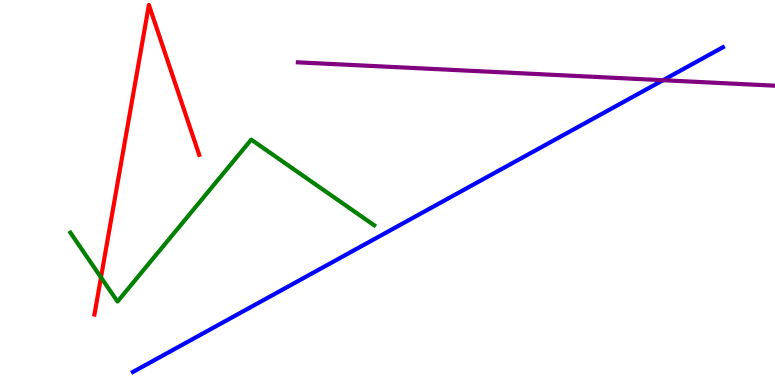[{'lines': ['blue', 'red'], 'intersections': []}, {'lines': ['green', 'red'], 'intersections': [{'x': 1.3, 'y': 2.8}]}, {'lines': ['purple', 'red'], 'intersections': []}, {'lines': ['blue', 'green'], 'intersections': []}, {'lines': ['blue', 'purple'], 'intersections': [{'x': 8.56, 'y': 7.92}]}, {'lines': ['green', 'purple'], 'intersections': []}]